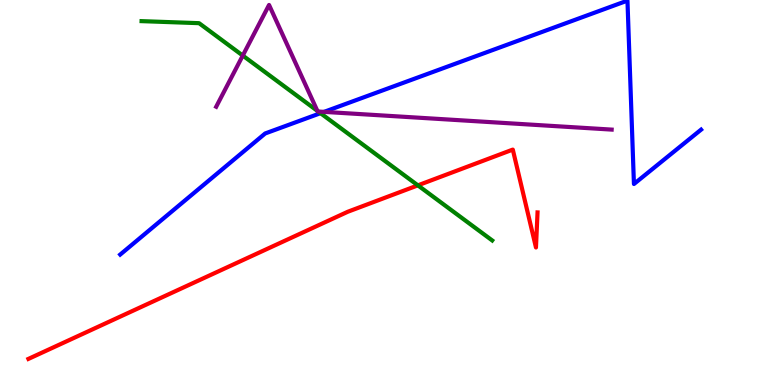[{'lines': ['blue', 'red'], 'intersections': []}, {'lines': ['green', 'red'], 'intersections': [{'x': 5.39, 'y': 5.19}]}, {'lines': ['purple', 'red'], 'intersections': []}, {'lines': ['blue', 'green'], 'intersections': [{'x': 4.14, 'y': 7.06}]}, {'lines': ['blue', 'purple'], 'intersections': [{'x': 4.18, 'y': 7.09}]}, {'lines': ['green', 'purple'], 'intersections': [{'x': 3.13, 'y': 8.56}, {'x': 4.1, 'y': 7.12}, {'x': 4.11, 'y': 7.1}]}]